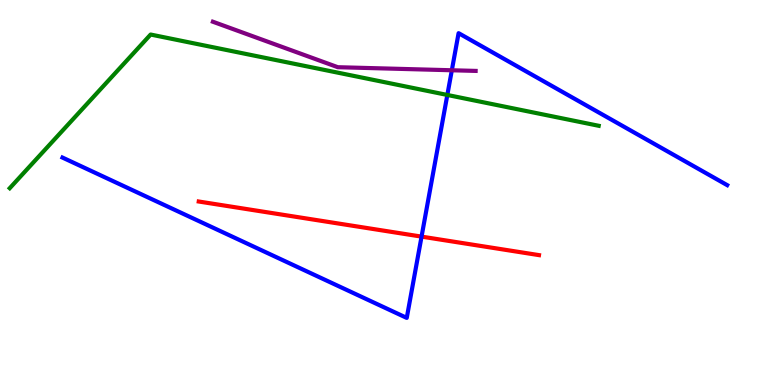[{'lines': ['blue', 'red'], 'intersections': [{'x': 5.44, 'y': 3.85}]}, {'lines': ['green', 'red'], 'intersections': []}, {'lines': ['purple', 'red'], 'intersections': []}, {'lines': ['blue', 'green'], 'intersections': [{'x': 5.77, 'y': 7.53}]}, {'lines': ['blue', 'purple'], 'intersections': [{'x': 5.83, 'y': 8.17}]}, {'lines': ['green', 'purple'], 'intersections': []}]